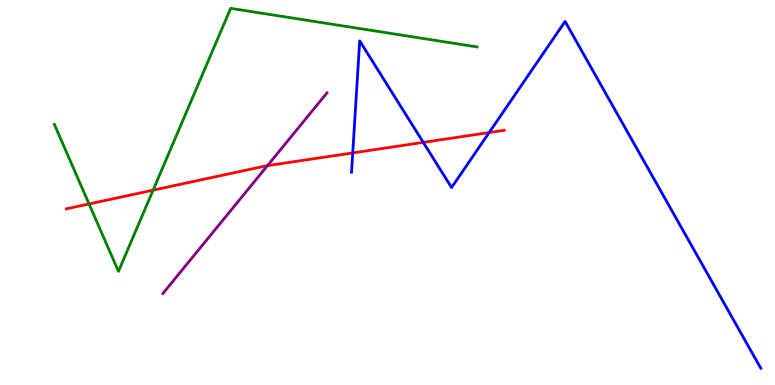[{'lines': ['blue', 'red'], 'intersections': [{'x': 4.55, 'y': 6.03}, {'x': 5.46, 'y': 6.3}, {'x': 6.31, 'y': 6.56}]}, {'lines': ['green', 'red'], 'intersections': [{'x': 1.15, 'y': 4.7}, {'x': 1.98, 'y': 5.06}]}, {'lines': ['purple', 'red'], 'intersections': [{'x': 3.45, 'y': 5.7}]}, {'lines': ['blue', 'green'], 'intersections': []}, {'lines': ['blue', 'purple'], 'intersections': []}, {'lines': ['green', 'purple'], 'intersections': []}]